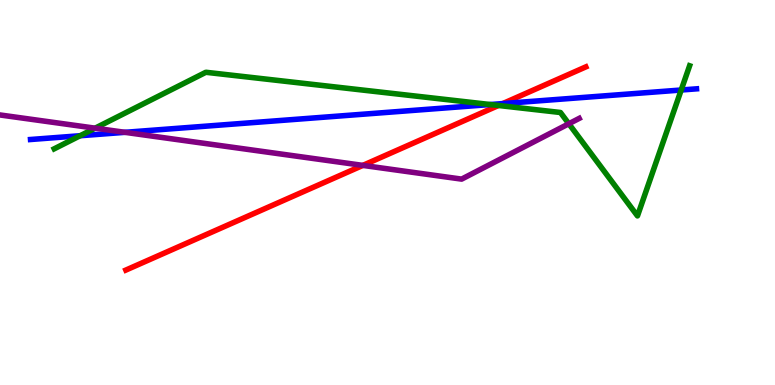[{'lines': ['blue', 'red'], 'intersections': [{'x': 6.49, 'y': 7.31}]}, {'lines': ['green', 'red'], 'intersections': [{'x': 6.43, 'y': 7.26}]}, {'lines': ['purple', 'red'], 'intersections': [{'x': 4.68, 'y': 5.7}]}, {'lines': ['blue', 'green'], 'intersections': [{'x': 1.03, 'y': 6.47}, {'x': 6.33, 'y': 7.28}, {'x': 8.79, 'y': 7.66}]}, {'lines': ['blue', 'purple'], 'intersections': [{'x': 1.61, 'y': 6.56}]}, {'lines': ['green', 'purple'], 'intersections': [{'x': 1.23, 'y': 6.67}, {'x': 7.34, 'y': 6.79}]}]